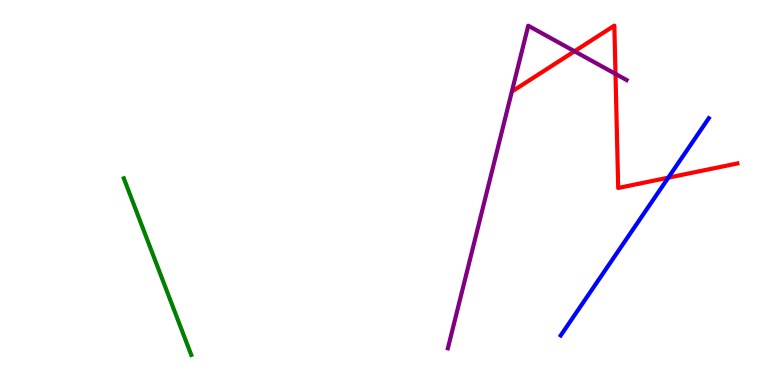[{'lines': ['blue', 'red'], 'intersections': [{'x': 8.62, 'y': 5.39}]}, {'lines': ['green', 'red'], 'intersections': []}, {'lines': ['purple', 'red'], 'intersections': [{'x': 7.41, 'y': 8.67}, {'x': 7.94, 'y': 8.08}]}, {'lines': ['blue', 'green'], 'intersections': []}, {'lines': ['blue', 'purple'], 'intersections': []}, {'lines': ['green', 'purple'], 'intersections': []}]